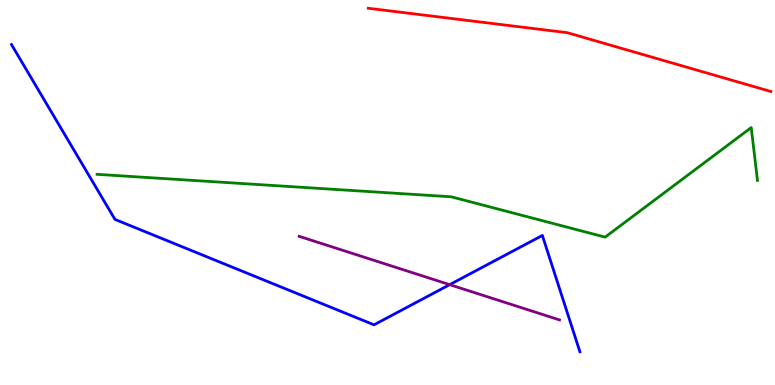[{'lines': ['blue', 'red'], 'intersections': []}, {'lines': ['green', 'red'], 'intersections': []}, {'lines': ['purple', 'red'], 'intersections': []}, {'lines': ['blue', 'green'], 'intersections': []}, {'lines': ['blue', 'purple'], 'intersections': [{'x': 5.8, 'y': 2.61}]}, {'lines': ['green', 'purple'], 'intersections': []}]